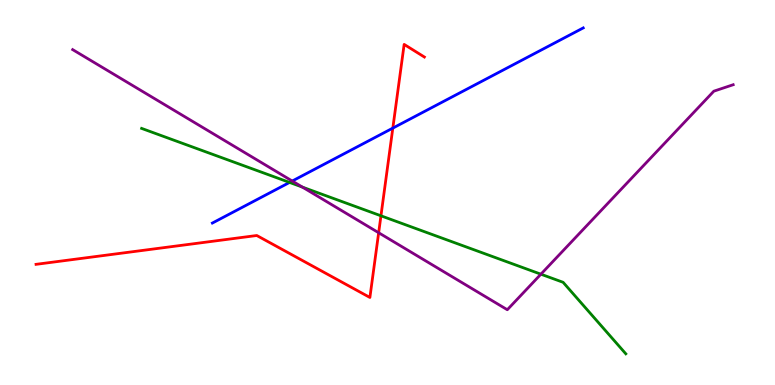[{'lines': ['blue', 'red'], 'intersections': [{'x': 5.07, 'y': 6.67}]}, {'lines': ['green', 'red'], 'intersections': [{'x': 4.92, 'y': 4.39}]}, {'lines': ['purple', 'red'], 'intersections': [{'x': 4.89, 'y': 3.95}]}, {'lines': ['blue', 'green'], 'intersections': [{'x': 3.74, 'y': 5.26}]}, {'lines': ['blue', 'purple'], 'intersections': [{'x': 3.77, 'y': 5.3}]}, {'lines': ['green', 'purple'], 'intersections': [{'x': 3.9, 'y': 5.14}, {'x': 6.98, 'y': 2.88}]}]